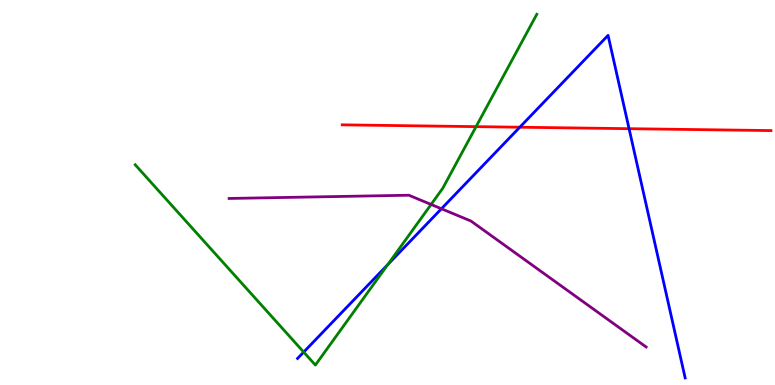[{'lines': ['blue', 'red'], 'intersections': [{'x': 6.71, 'y': 6.7}, {'x': 8.12, 'y': 6.66}]}, {'lines': ['green', 'red'], 'intersections': [{'x': 6.14, 'y': 6.71}]}, {'lines': ['purple', 'red'], 'intersections': []}, {'lines': ['blue', 'green'], 'intersections': [{'x': 3.92, 'y': 0.855}, {'x': 5.0, 'y': 3.13}]}, {'lines': ['blue', 'purple'], 'intersections': [{'x': 5.7, 'y': 4.58}]}, {'lines': ['green', 'purple'], 'intersections': [{'x': 5.56, 'y': 4.69}]}]